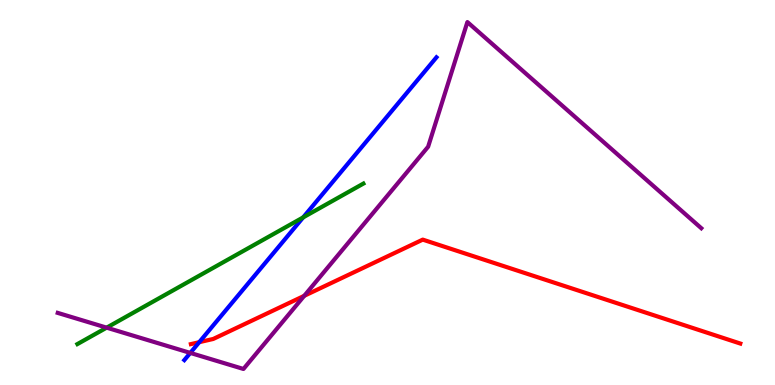[{'lines': ['blue', 'red'], 'intersections': [{'x': 2.57, 'y': 1.11}]}, {'lines': ['green', 'red'], 'intersections': []}, {'lines': ['purple', 'red'], 'intersections': [{'x': 3.93, 'y': 2.32}]}, {'lines': ['blue', 'green'], 'intersections': [{'x': 3.91, 'y': 4.35}]}, {'lines': ['blue', 'purple'], 'intersections': [{'x': 2.46, 'y': 0.833}]}, {'lines': ['green', 'purple'], 'intersections': [{'x': 1.38, 'y': 1.49}]}]